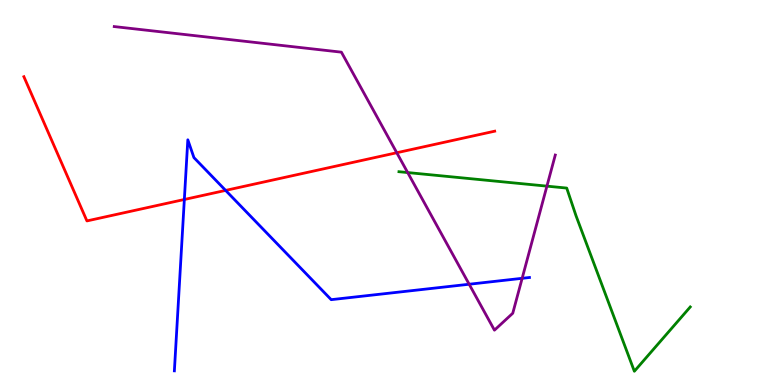[{'lines': ['blue', 'red'], 'intersections': [{'x': 2.38, 'y': 4.82}, {'x': 2.91, 'y': 5.05}]}, {'lines': ['green', 'red'], 'intersections': []}, {'lines': ['purple', 'red'], 'intersections': [{'x': 5.12, 'y': 6.03}]}, {'lines': ['blue', 'green'], 'intersections': []}, {'lines': ['blue', 'purple'], 'intersections': [{'x': 6.05, 'y': 2.62}, {'x': 6.74, 'y': 2.77}]}, {'lines': ['green', 'purple'], 'intersections': [{'x': 5.26, 'y': 5.52}, {'x': 7.06, 'y': 5.17}]}]